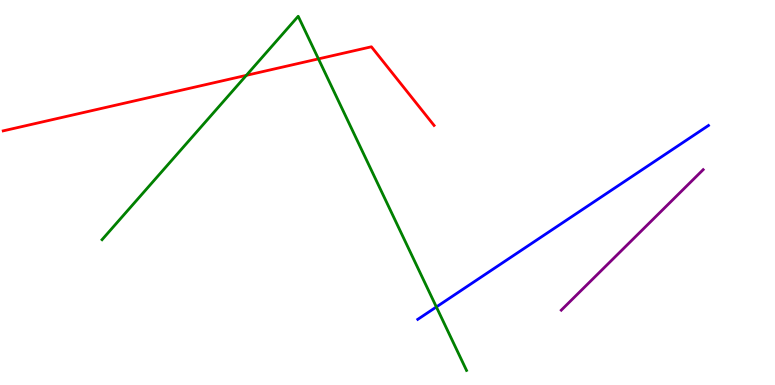[{'lines': ['blue', 'red'], 'intersections': []}, {'lines': ['green', 'red'], 'intersections': [{'x': 3.18, 'y': 8.04}, {'x': 4.11, 'y': 8.47}]}, {'lines': ['purple', 'red'], 'intersections': []}, {'lines': ['blue', 'green'], 'intersections': [{'x': 5.63, 'y': 2.03}]}, {'lines': ['blue', 'purple'], 'intersections': []}, {'lines': ['green', 'purple'], 'intersections': []}]